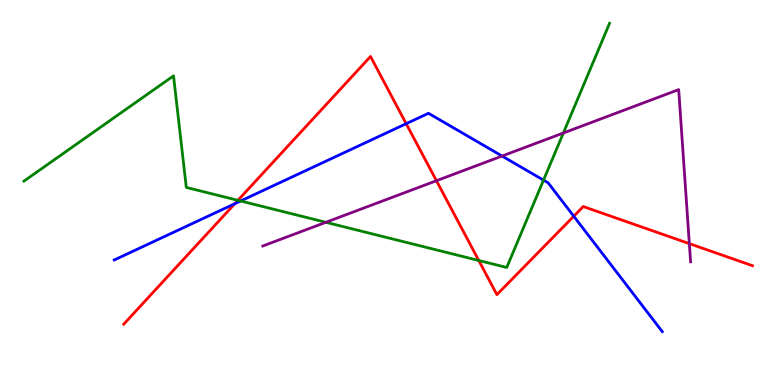[{'lines': ['blue', 'red'], 'intersections': [{'x': 3.03, 'y': 4.71}, {'x': 5.24, 'y': 6.79}, {'x': 7.4, 'y': 4.38}]}, {'lines': ['green', 'red'], 'intersections': [{'x': 3.07, 'y': 4.8}, {'x': 6.18, 'y': 3.23}]}, {'lines': ['purple', 'red'], 'intersections': [{'x': 5.63, 'y': 5.31}, {'x': 8.89, 'y': 3.67}]}, {'lines': ['blue', 'green'], 'intersections': [{'x': 3.1, 'y': 4.78}, {'x': 7.01, 'y': 5.32}]}, {'lines': ['blue', 'purple'], 'intersections': [{'x': 6.48, 'y': 5.95}]}, {'lines': ['green', 'purple'], 'intersections': [{'x': 4.2, 'y': 4.23}, {'x': 7.27, 'y': 6.55}]}]